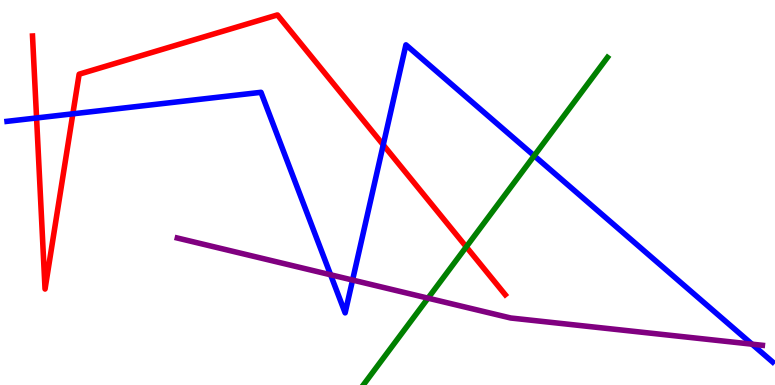[{'lines': ['blue', 'red'], 'intersections': [{'x': 0.472, 'y': 6.94}, {'x': 0.94, 'y': 7.04}, {'x': 4.95, 'y': 6.24}]}, {'lines': ['green', 'red'], 'intersections': [{'x': 6.02, 'y': 3.59}]}, {'lines': ['purple', 'red'], 'intersections': []}, {'lines': ['blue', 'green'], 'intersections': [{'x': 6.89, 'y': 5.95}]}, {'lines': ['blue', 'purple'], 'intersections': [{'x': 4.27, 'y': 2.86}, {'x': 4.55, 'y': 2.73}, {'x': 9.7, 'y': 1.06}]}, {'lines': ['green', 'purple'], 'intersections': [{'x': 5.52, 'y': 2.26}]}]